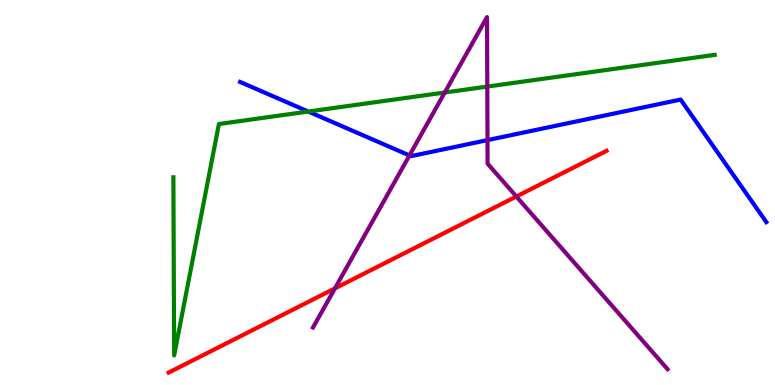[{'lines': ['blue', 'red'], 'intersections': []}, {'lines': ['green', 'red'], 'intersections': []}, {'lines': ['purple', 'red'], 'intersections': [{'x': 4.32, 'y': 2.51}, {'x': 6.66, 'y': 4.9}]}, {'lines': ['blue', 'green'], 'intersections': [{'x': 3.98, 'y': 7.1}]}, {'lines': ['blue', 'purple'], 'intersections': [{'x': 5.28, 'y': 5.96}, {'x': 6.29, 'y': 6.36}]}, {'lines': ['green', 'purple'], 'intersections': [{'x': 5.74, 'y': 7.6}, {'x': 6.29, 'y': 7.75}]}]